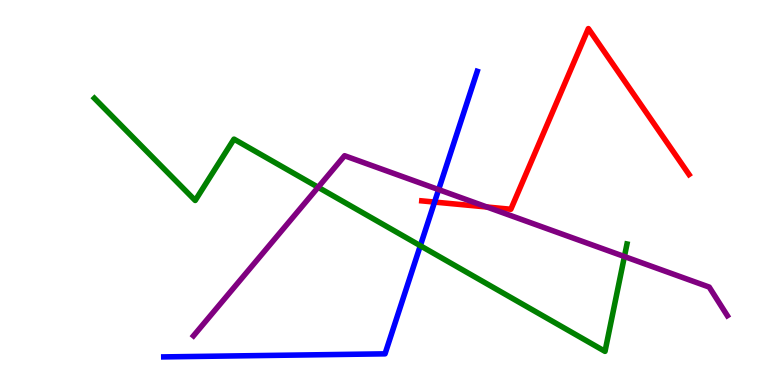[{'lines': ['blue', 'red'], 'intersections': [{'x': 5.61, 'y': 4.75}]}, {'lines': ['green', 'red'], 'intersections': []}, {'lines': ['purple', 'red'], 'intersections': [{'x': 6.28, 'y': 4.62}]}, {'lines': ['blue', 'green'], 'intersections': [{'x': 5.42, 'y': 3.62}]}, {'lines': ['blue', 'purple'], 'intersections': [{'x': 5.66, 'y': 5.07}]}, {'lines': ['green', 'purple'], 'intersections': [{'x': 4.1, 'y': 5.14}, {'x': 8.06, 'y': 3.34}]}]